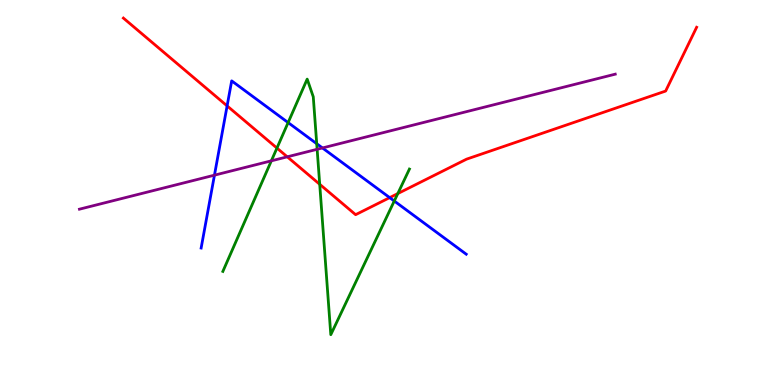[{'lines': ['blue', 'red'], 'intersections': [{'x': 2.93, 'y': 7.25}, {'x': 5.03, 'y': 4.87}]}, {'lines': ['green', 'red'], 'intersections': [{'x': 3.57, 'y': 6.15}, {'x': 4.13, 'y': 5.21}, {'x': 5.13, 'y': 4.97}]}, {'lines': ['purple', 'red'], 'intersections': [{'x': 3.71, 'y': 5.93}]}, {'lines': ['blue', 'green'], 'intersections': [{'x': 3.72, 'y': 6.82}, {'x': 4.09, 'y': 6.27}, {'x': 5.09, 'y': 4.78}]}, {'lines': ['blue', 'purple'], 'intersections': [{'x': 2.77, 'y': 5.45}, {'x': 4.16, 'y': 6.16}]}, {'lines': ['green', 'purple'], 'intersections': [{'x': 3.5, 'y': 5.82}, {'x': 4.09, 'y': 6.12}]}]